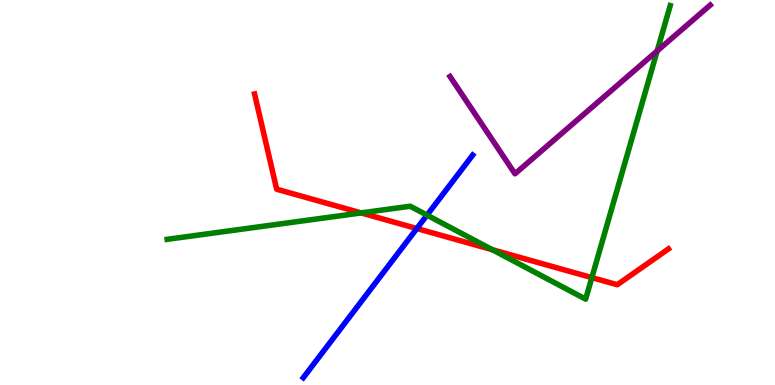[{'lines': ['blue', 'red'], 'intersections': [{'x': 5.38, 'y': 4.06}]}, {'lines': ['green', 'red'], 'intersections': [{'x': 4.66, 'y': 4.47}, {'x': 6.35, 'y': 3.51}, {'x': 7.64, 'y': 2.79}]}, {'lines': ['purple', 'red'], 'intersections': []}, {'lines': ['blue', 'green'], 'intersections': [{'x': 5.51, 'y': 4.41}]}, {'lines': ['blue', 'purple'], 'intersections': []}, {'lines': ['green', 'purple'], 'intersections': [{'x': 8.48, 'y': 8.68}]}]